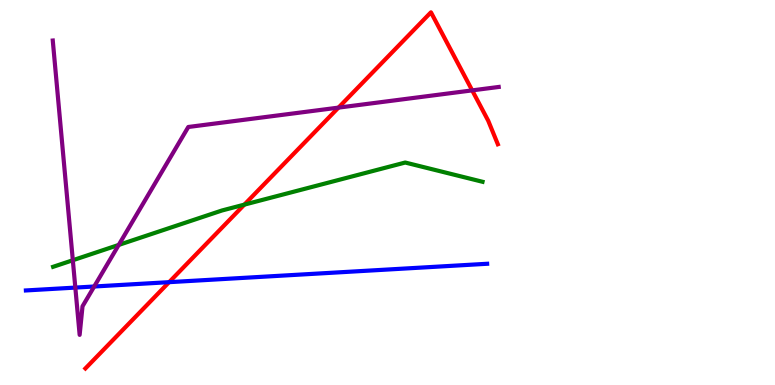[{'lines': ['blue', 'red'], 'intersections': [{'x': 2.18, 'y': 2.67}]}, {'lines': ['green', 'red'], 'intersections': [{'x': 3.15, 'y': 4.68}]}, {'lines': ['purple', 'red'], 'intersections': [{'x': 4.37, 'y': 7.2}, {'x': 6.09, 'y': 7.65}]}, {'lines': ['blue', 'green'], 'intersections': []}, {'lines': ['blue', 'purple'], 'intersections': [{'x': 0.972, 'y': 2.53}, {'x': 1.22, 'y': 2.56}]}, {'lines': ['green', 'purple'], 'intersections': [{'x': 0.94, 'y': 3.24}, {'x': 1.53, 'y': 3.64}]}]